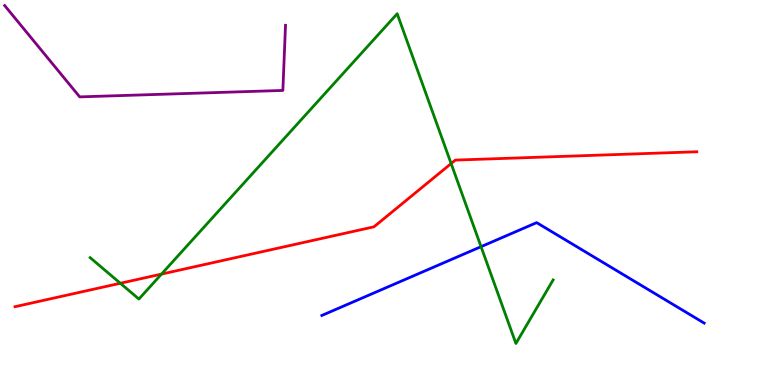[{'lines': ['blue', 'red'], 'intersections': []}, {'lines': ['green', 'red'], 'intersections': [{'x': 1.55, 'y': 2.64}, {'x': 2.08, 'y': 2.88}, {'x': 5.82, 'y': 5.75}]}, {'lines': ['purple', 'red'], 'intersections': []}, {'lines': ['blue', 'green'], 'intersections': [{'x': 6.21, 'y': 3.59}]}, {'lines': ['blue', 'purple'], 'intersections': []}, {'lines': ['green', 'purple'], 'intersections': []}]